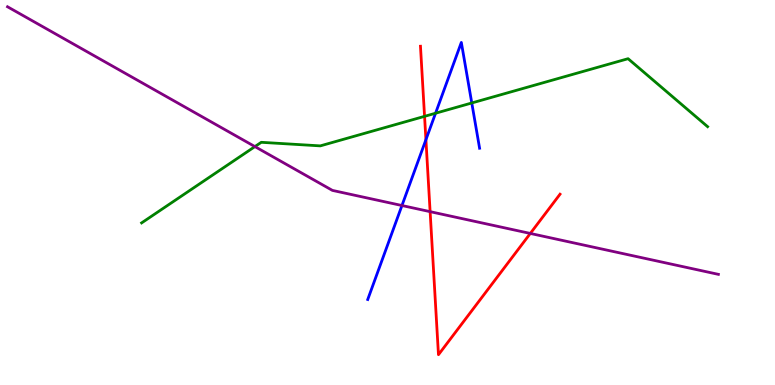[{'lines': ['blue', 'red'], 'intersections': [{'x': 5.5, 'y': 6.37}]}, {'lines': ['green', 'red'], 'intersections': [{'x': 5.48, 'y': 6.98}]}, {'lines': ['purple', 'red'], 'intersections': [{'x': 5.55, 'y': 4.5}, {'x': 6.84, 'y': 3.94}]}, {'lines': ['blue', 'green'], 'intersections': [{'x': 5.62, 'y': 7.06}, {'x': 6.09, 'y': 7.33}]}, {'lines': ['blue', 'purple'], 'intersections': [{'x': 5.19, 'y': 4.66}]}, {'lines': ['green', 'purple'], 'intersections': [{'x': 3.29, 'y': 6.19}]}]